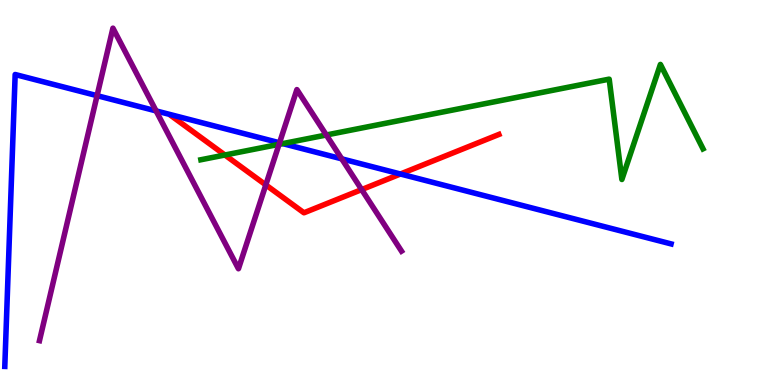[{'lines': ['blue', 'red'], 'intersections': [{'x': 5.17, 'y': 5.48}]}, {'lines': ['green', 'red'], 'intersections': [{'x': 2.9, 'y': 5.97}]}, {'lines': ['purple', 'red'], 'intersections': [{'x': 3.43, 'y': 5.2}, {'x': 4.67, 'y': 5.08}]}, {'lines': ['blue', 'green'], 'intersections': [{'x': 3.65, 'y': 6.27}]}, {'lines': ['blue', 'purple'], 'intersections': [{'x': 1.25, 'y': 7.52}, {'x': 2.01, 'y': 7.12}, {'x': 3.61, 'y': 6.29}, {'x': 4.41, 'y': 5.87}]}, {'lines': ['green', 'purple'], 'intersections': [{'x': 3.6, 'y': 6.25}, {'x': 4.21, 'y': 6.49}]}]